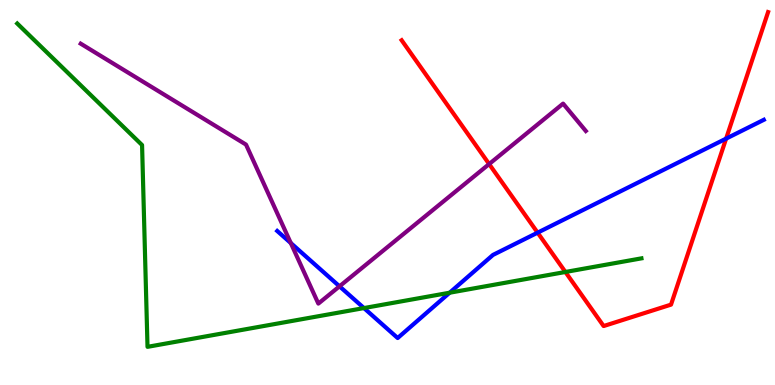[{'lines': ['blue', 'red'], 'intersections': [{'x': 6.94, 'y': 3.96}, {'x': 9.37, 'y': 6.4}]}, {'lines': ['green', 'red'], 'intersections': [{'x': 7.3, 'y': 2.94}]}, {'lines': ['purple', 'red'], 'intersections': [{'x': 6.31, 'y': 5.74}]}, {'lines': ['blue', 'green'], 'intersections': [{'x': 4.7, 'y': 2.0}, {'x': 5.8, 'y': 2.4}]}, {'lines': ['blue', 'purple'], 'intersections': [{'x': 3.75, 'y': 3.69}, {'x': 4.38, 'y': 2.56}]}, {'lines': ['green', 'purple'], 'intersections': []}]